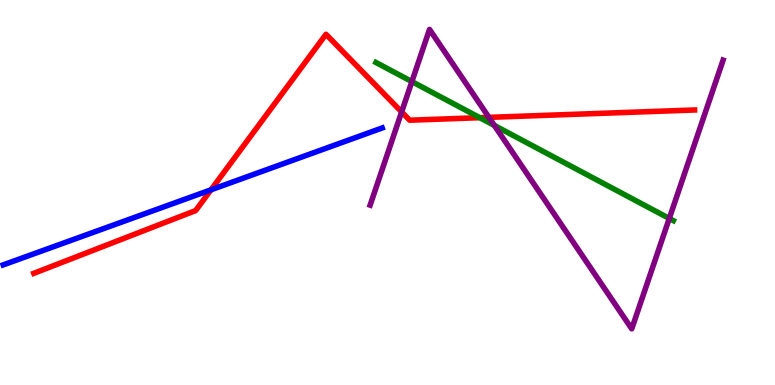[{'lines': ['blue', 'red'], 'intersections': [{'x': 2.72, 'y': 5.07}]}, {'lines': ['green', 'red'], 'intersections': [{'x': 6.19, 'y': 6.94}]}, {'lines': ['purple', 'red'], 'intersections': [{'x': 5.18, 'y': 7.09}, {'x': 6.31, 'y': 6.95}]}, {'lines': ['blue', 'green'], 'intersections': []}, {'lines': ['blue', 'purple'], 'intersections': []}, {'lines': ['green', 'purple'], 'intersections': [{'x': 5.31, 'y': 7.88}, {'x': 6.38, 'y': 6.74}, {'x': 8.64, 'y': 4.33}]}]